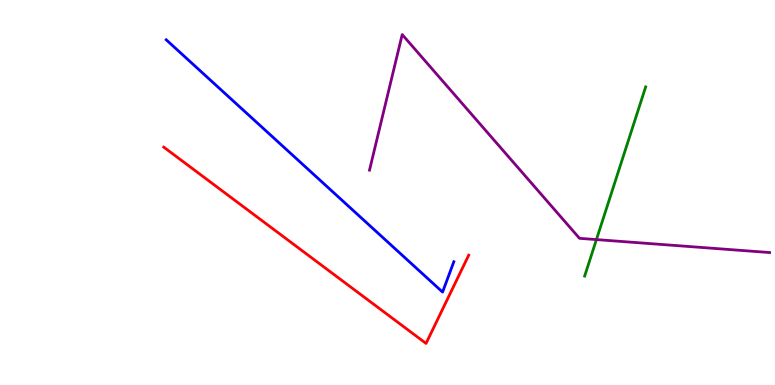[{'lines': ['blue', 'red'], 'intersections': []}, {'lines': ['green', 'red'], 'intersections': []}, {'lines': ['purple', 'red'], 'intersections': []}, {'lines': ['blue', 'green'], 'intersections': []}, {'lines': ['blue', 'purple'], 'intersections': []}, {'lines': ['green', 'purple'], 'intersections': [{'x': 7.7, 'y': 3.78}]}]